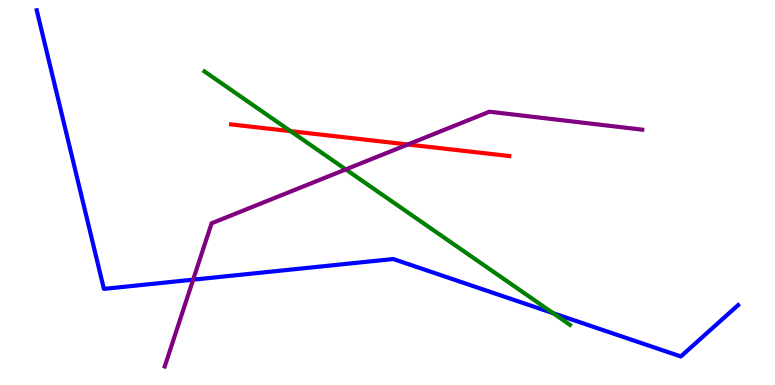[{'lines': ['blue', 'red'], 'intersections': []}, {'lines': ['green', 'red'], 'intersections': [{'x': 3.75, 'y': 6.59}]}, {'lines': ['purple', 'red'], 'intersections': [{'x': 5.26, 'y': 6.25}]}, {'lines': ['blue', 'green'], 'intersections': [{'x': 7.14, 'y': 1.86}]}, {'lines': ['blue', 'purple'], 'intersections': [{'x': 2.49, 'y': 2.74}]}, {'lines': ['green', 'purple'], 'intersections': [{'x': 4.46, 'y': 5.6}]}]